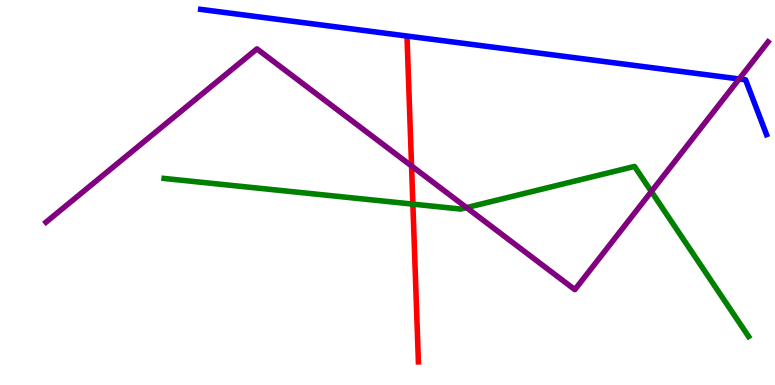[{'lines': ['blue', 'red'], 'intersections': []}, {'lines': ['green', 'red'], 'intersections': [{'x': 5.33, 'y': 4.7}]}, {'lines': ['purple', 'red'], 'intersections': [{'x': 5.31, 'y': 5.69}]}, {'lines': ['blue', 'green'], 'intersections': []}, {'lines': ['blue', 'purple'], 'intersections': [{'x': 9.54, 'y': 7.95}]}, {'lines': ['green', 'purple'], 'intersections': [{'x': 6.02, 'y': 4.61}, {'x': 8.4, 'y': 5.02}]}]